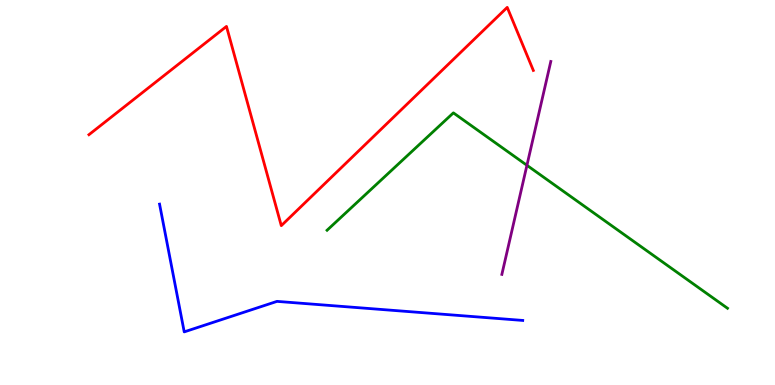[{'lines': ['blue', 'red'], 'intersections': []}, {'lines': ['green', 'red'], 'intersections': []}, {'lines': ['purple', 'red'], 'intersections': []}, {'lines': ['blue', 'green'], 'intersections': []}, {'lines': ['blue', 'purple'], 'intersections': []}, {'lines': ['green', 'purple'], 'intersections': [{'x': 6.8, 'y': 5.71}]}]